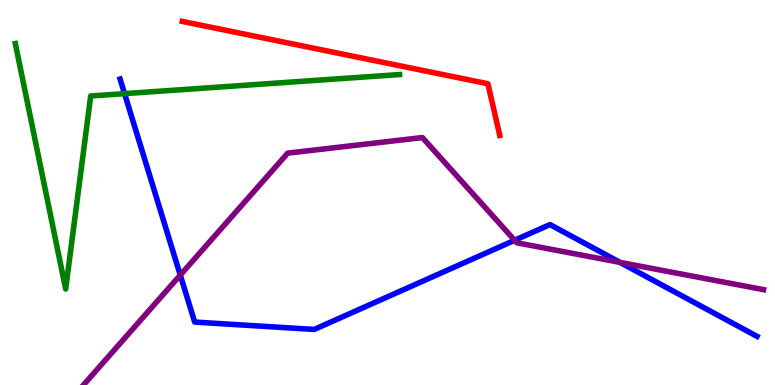[{'lines': ['blue', 'red'], 'intersections': []}, {'lines': ['green', 'red'], 'intersections': []}, {'lines': ['purple', 'red'], 'intersections': []}, {'lines': ['blue', 'green'], 'intersections': [{'x': 1.61, 'y': 7.57}]}, {'lines': ['blue', 'purple'], 'intersections': [{'x': 2.33, 'y': 2.85}, {'x': 6.64, 'y': 3.76}, {'x': 8.0, 'y': 3.18}]}, {'lines': ['green', 'purple'], 'intersections': []}]